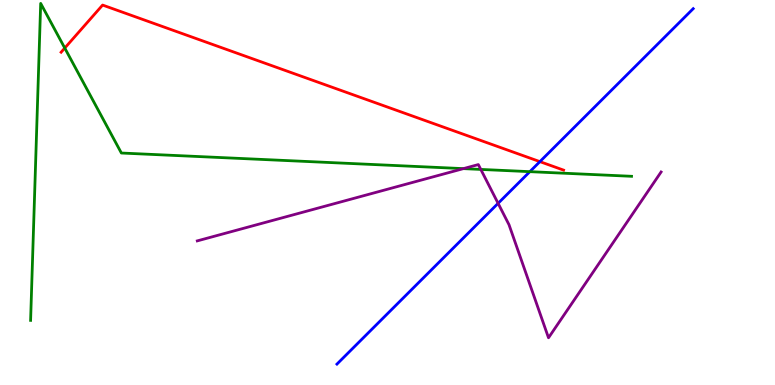[{'lines': ['blue', 'red'], 'intersections': [{'x': 6.97, 'y': 5.8}]}, {'lines': ['green', 'red'], 'intersections': [{'x': 0.836, 'y': 8.75}]}, {'lines': ['purple', 'red'], 'intersections': []}, {'lines': ['blue', 'green'], 'intersections': [{'x': 6.84, 'y': 5.54}]}, {'lines': ['blue', 'purple'], 'intersections': [{'x': 6.43, 'y': 4.72}]}, {'lines': ['green', 'purple'], 'intersections': [{'x': 5.98, 'y': 5.62}, {'x': 6.2, 'y': 5.6}]}]